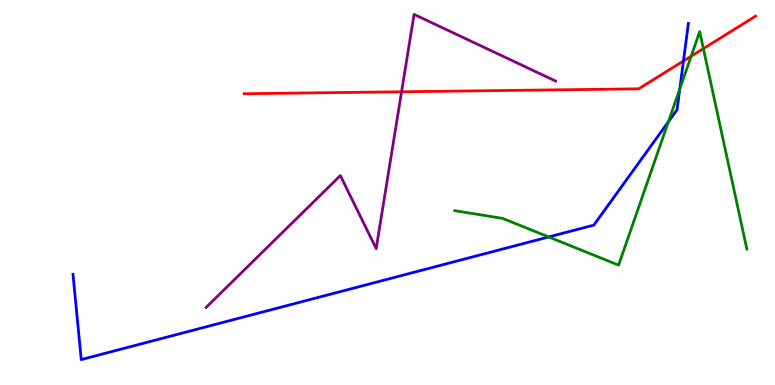[{'lines': ['blue', 'red'], 'intersections': [{'x': 8.82, 'y': 8.42}]}, {'lines': ['green', 'red'], 'intersections': [{'x': 8.92, 'y': 8.54}, {'x': 9.08, 'y': 8.74}]}, {'lines': ['purple', 'red'], 'intersections': [{'x': 5.18, 'y': 7.62}]}, {'lines': ['blue', 'green'], 'intersections': [{'x': 7.08, 'y': 3.85}, {'x': 8.62, 'y': 6.84}, {'x': 8.77, 'y': 7.69}]}, {'lines': ['blue', 'purple'], 'intersections': []}, {'lines': ['green', 'purple'], 'intersections': []}]